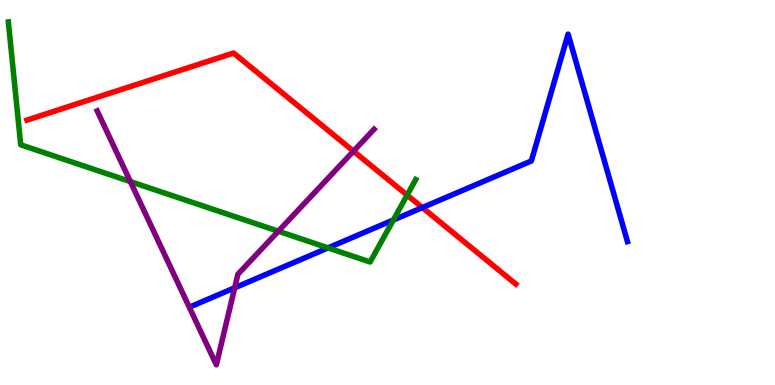[{'lines': ['blue', 'red'], 'intersections': [{'x': 5.45, 'y': 4.61}]}, {'lines': ['green', 'red'], 'intersections': [{'x': 5.25, 'y': 4.93}]}, {'lines': ['purple', 'red'], 'intersections': [{'x': 4.56, 'y': 6.07}]}, {'lines': ['blue', 'green'], 'intersections': [{'x': 4.23, 'y': 3.56}, {'x': 5.08, 'y': 4.29}]}, {'lines': ['blue', 'purple'], 'intersections': [{'x': 3.03, 'y': 2.52}]}, {'lines': ['green', 'purple'], 'intersections': [{'x': 1.68, 'y': 5.28}, {'x': 3.59, 'y': 3.99}]}]